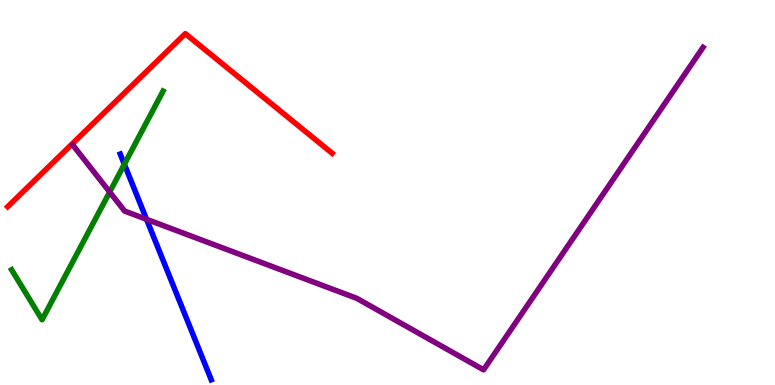[{'lines': ['blue', 'red'], 'intersections': []}, {'lines': ['green', 'red'], 'intersections': []}, {'lines': ['purple', 'red'], 'intersections': []}, {'lines': ['blue', 'green'], 'intersections': [{'x': 1.6, 'y': 5.73}]}, {'lines': ['blue', 'purple'], 'intersections': [{'x': 1.89, 'y': 4.3}]}, {'lines': ['green', 'purple'], 'intersections': [{'x': 1.42, 'y': 5.01}]}]